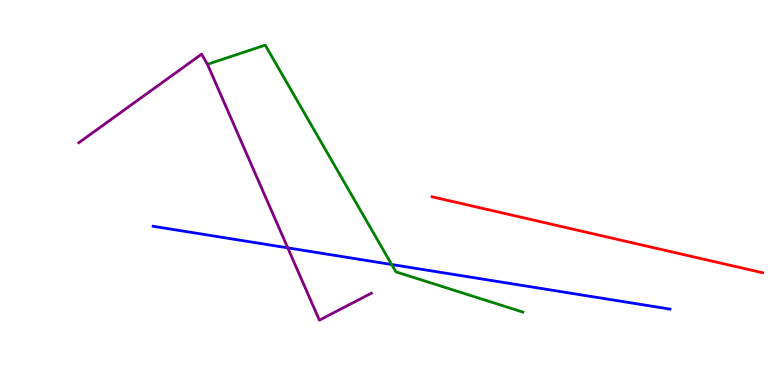[{'lines': ['blue', 'red'], 'intersections': []}, {'lines': ['green', 'red'], 'intersections': []}, {'lines': ['purple', 'red'], 'intersections': []}, {'lines': ['blue', 'green'], 'intersections': [{'x': 5.05, 'y': 3.13}]}, {'lines': ['blue', 'purple'], 'intersections': [{'x': 3.71, 'y': 3.56}]}, {'lines': ['green', 'purple'], 'intersections': []}]